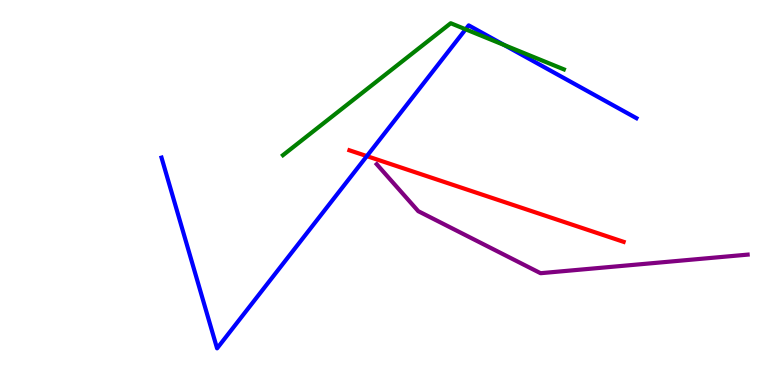[{'lines': ['blue', 'red'], 'intersections': [{'x': 4.73, 'y': 5.95}]}, {'lines': ['green', 'red'], 'intersections': []}, {'lines': ['purple', 'red'], 'intersections': []}, {'lines': ['blue', 'green'], 'intersections': [{'x': 6.01, 'y': 9.24}, {'x': 6.51, 'y': 8.83}]}, {'lines': ['blue', 'purple'], 'intersections': []}, {'lines': ['green', 'purple'], 'intersections': []}]